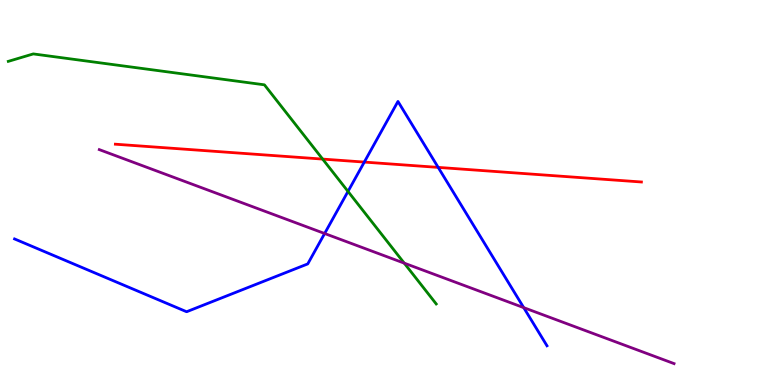[{'lines': ['blue', 'red'], 'intersections': [{'x': 4.7, 'y': 5.79}, {'x': 5.65, 'y': 5.65}]}, {'lines': ['green', 'red'], 'intersections': [{'x': 4.16, 'y': 5.87}]}, {'lines': ['purple', 'red'], 'intersections': []}, {'lines': ['blue', 'green'], 'intersections': [{'x': 4.49, 'y': 5.03}]}, {'lines': ['blue', 'purple'], 'intersections': [{'x': 4.19, 'y': 3.93}, {'x': 6.76, 'y': 2.01}]}, {'lines': ['green', 'purple'], 'intersections': [{'x': 5.22, 'y': 3.17}]}]